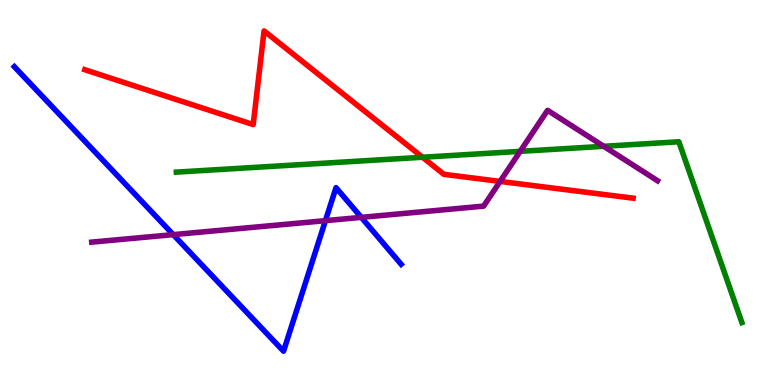[{'lines': ['blue', 'red'], 'intersections': []}, {'lines': ['green', 'red'], 'intersections': [{'x': 5.45, 'y': 5.92}]}, {'lines': ['purple', 'red'], 'intersections': [{'x': 6.45, 'y': 5.29}]}, {'lines': ['blue', 'green'], 'intersections': []}, {'lines': ['blue', 'purple'], 'intersections': [{'x': 2.24, 'y': 3.91}, {'x': 4.2, 'y': 4.27}, {'x': 4.66, 'y': 4.35}]}, {'lines': ['green', 'purple'], 'intersections': [{'x': 6.71, 'y': 6.07}, {'x': 7.79, 'y': 6.2}]}]